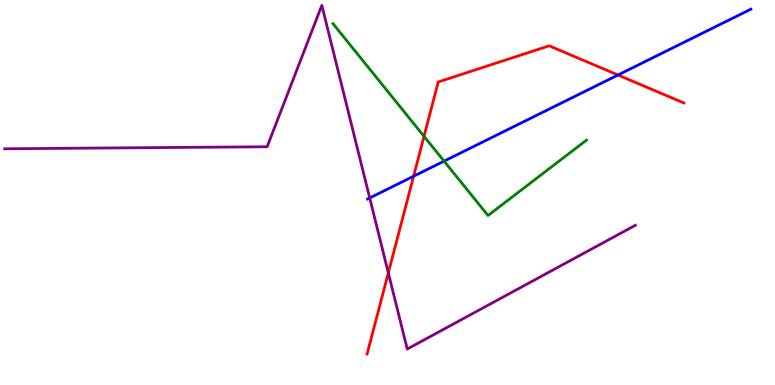[{'lines': ['blue', 'red'], 'intersections': [{'x': 5.34, 'y': 5.42}, {'x': 7.97, 'y': 8.05}]}, {'lines': ['green', 'red'], 'intersections': [{'x': 5.47, 'y': 6.46}]}, {'lines': ['purple', 'red'], 'intersections': [{'x': 5.01, 'y': 2.91}]}, {'lines': ['blue', 'green'], 'intersections': [{'x': 5.73, 'y': 5.81}]}, {'lines': ['blue', 'purple'], 'intersections': [{'x': 4.77, 'y': 4.86}]}, {'lines': ['green', 'purple'], 'intersections': []}]